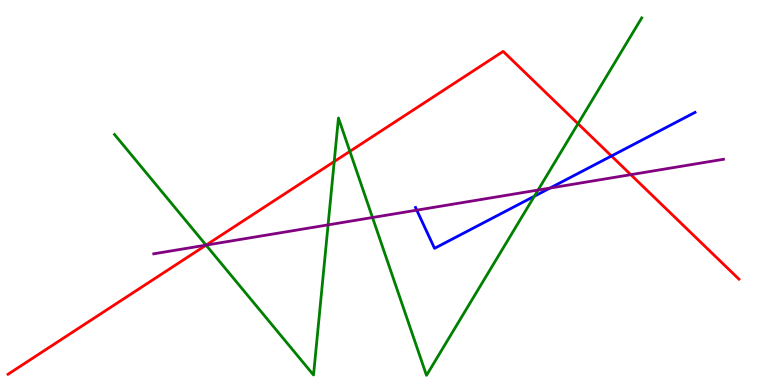[{'lines': ['blue', 'red'], 'intersections': [{'x': 7.89, 'y': 5.95}]}, {'lines': ['green', 'red'], 'intersections': [{'x': 2.66, 'y': 3.63}, {'x': 4.31, 'y': 5.8}, {'x': 4.51, 'y': 6.07}, {'x': 7.46, 'y': 6.79}]}, {'lines': ['purple', 'red'], 'intersections': [{'x': 2.66, 'y': 3.63}, {'x': 8.14, 'y': 5.46}]}, {'lines': ['blue', 'green'], 'intersections': [{'x': 6.89, 'y': 4.9}]}, {'lines': ['blue', 'purple'], 'intersections': [{'x': 5.38, 'y': 4.54}, {'x': 7.1, 'y': 5.12}]}, {'lines': ['green', 'purple'], 'intersections': [{'x': 2.66, 'y': 3.63}, {'x': 4.23, 'y': 4.16}, {'x': 4.81, 'y': 4.35}, {'x': 6.94, 'y': 5.06}]}]